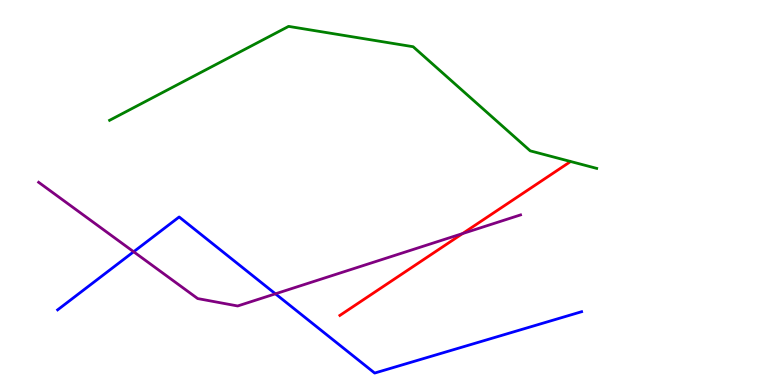[{'lines': ['blue', 'red'], 'intersections': []}, {'lines': ['green', 'red'], 'intersections': []}, {'lines': ['purple', 'red'], 'intersections': [{'x': 5.97, 'y': 3.93}]}, {'lines': ['blue', 'green'], 'intersections': []}, {'lines': ['blue', 'purple'], 'intersections': [{'x': 1.72, 'y': 3.46}, {'x': 3.55, 'y': 2.37}]}, {'lines': ['green', 'purple'], 'intersections': []}]